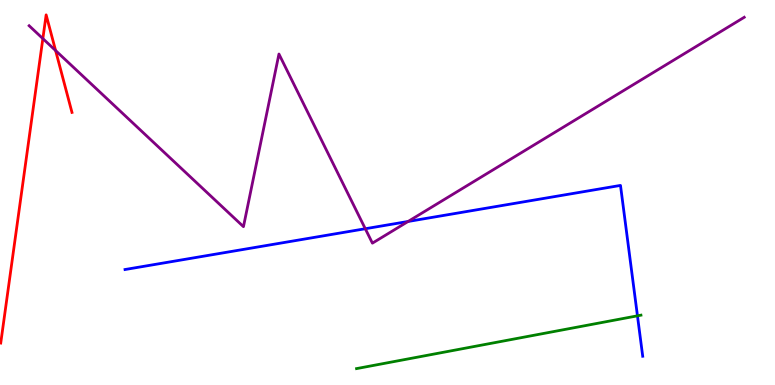[{'lines': ['blue', 'red'], 'intersections': []}, {'lines': ['green', 'red'], 'intersections': []}, {'lines': ['purple', 'red'], 'intersections': [{'x': 0.553, 'y': 9.0}, {'x': 0.717, 'y': 8.69}]}, {'lines': ['blue', 'green'], 'intersections': [{'x': 8.23, 'y': 1.8}]}, {'lines': ['blue', 'purple'], 'intersections': [{'x': 4.71, 'y': 4.06}, {'x': 5.27, 'y': 4.25}]}, {'lines': ['green', 'purple'], 'intersections': []}]